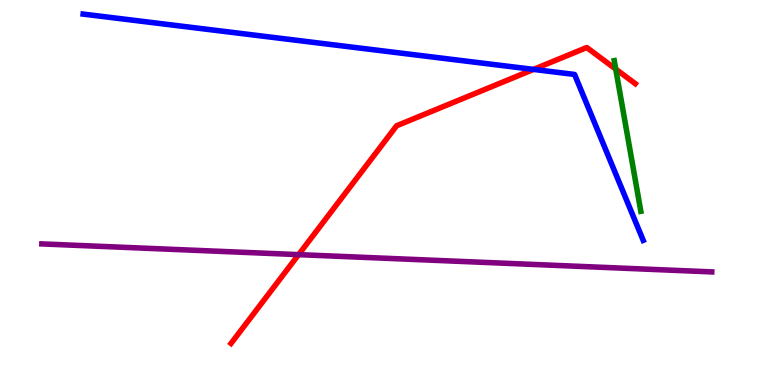[{'lines': ['blue', 'red'], 'intersections': [{'x': 6.88, 'y': 8.2}]}, {'lines': ['green', 'red'], 'intersections': [{'x': 7.95, 'y': 8.21}]}, {'lines': ['purple', 'red'], 'intersections': [{'x': 3.85, 'y': 3.39}]}, {'lines': ['blue', 'green'], 'intersections': []}, {'lines': ['blue', 'purple'], 'intersections': []}, {'lines': ['green', 'purple'], 'intersections': []}]